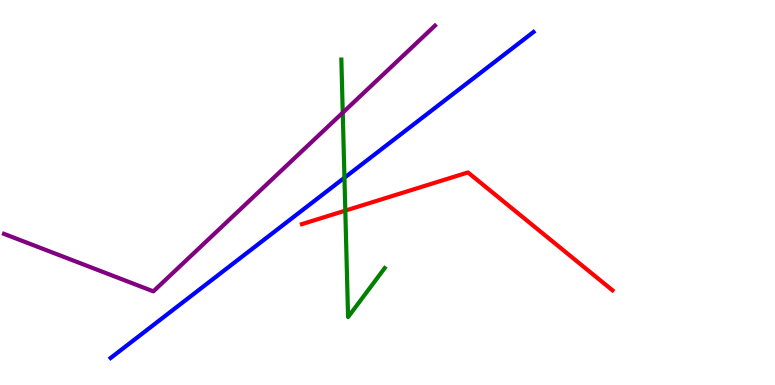[{'lines': ['blue', 'red'], 'intersections': []}, {'lines': ['green', 'red'], 'intersections': [{'x': 4.46, 'y': 4.53}]}, {'lines': ['purple', 'red'], 'intersections': []}, {'lines': ['blue', 'green'], 'intersections': [{'x': 4.44, 'y': 5.38}]}, {'lines': ['blue', 'purple'], 'intersections': []}, {'lines': ['green', 'purple'], 'intersections': [{'x': 4.42, 'y': 7.07}]}]